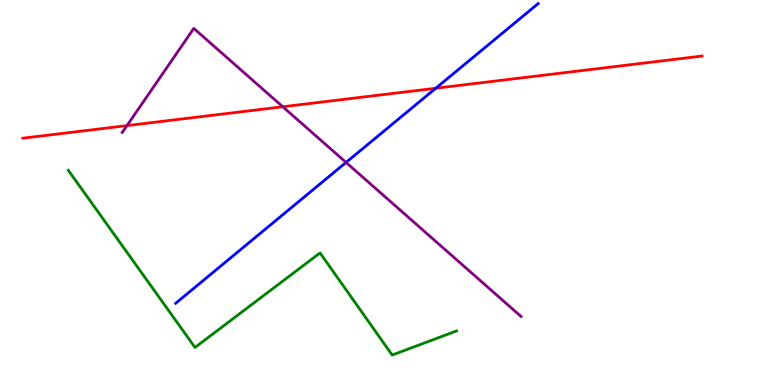[{'lines': ['blue', 'red'], 'intersections': [{'x': 5.62, 'y': 7.71}]}, {'lines': ['green', 'red'], 'intersections': []}, {'lines': ['purple', 'red'], 'intersections': [{'x': 1.64, 'y': 6.74}, {'x': 3.65, 'y': 7.23}]}, {'lines': ['blue', 'green'], 'intersections': []}, {'lines': ['blue', 'purple'], 'intersections': [{'x': 4.47, 'y': 5.78}]}, {'lines': ['green', 'purple'], 'intersections': []}]